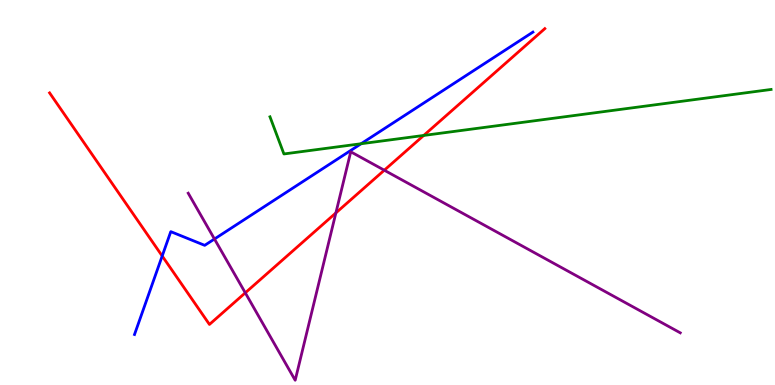[{'lines': ['blue', 'red'], 'intersections': [{'x': 2.09, 'y': 3.35}]}, {'lines': ['green', 'red'], 'intersections': [{'x': 5.47, 'y': 6.48}]}, {'lines': ['purple', 'red'], 'intersections': [{'x': 3.17, 'y': 2.39}, {'x': 4.33, 'y': 4.47}, {'x': 4.96, 'y': 5.58}]}, {'lines': ['blue', 'green'], 'intersections': [{'x': 4.66, 'y': 6.27}]}, {'lines': ['blue', 'purple'], 'intersections': [{'x': 2.77, 'y': 3.79}]}, {'lines': ['green', 'purple'], 'intersections': []}]